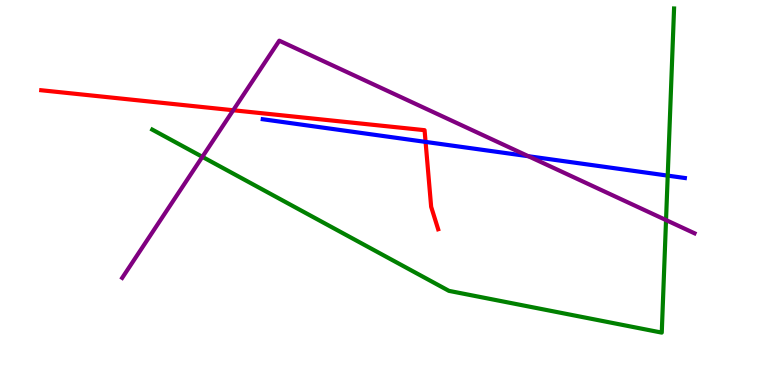[{'lines': ['blue', 'red'], 'intersections': [{'x': 5.49, 'y': 6.31}]}, {'lines': ['green', 'red'], 'intersections': []}, {'lines': ['purple', 'red'], 'intersections': [{'x': 3.01, 'y': 7.14}]}, {'lines': ['blue', 'green'], 'intersections': [{'x': 8.62, 'y': 5.44}]}, {'lines': ['blue', 'purple'], 'intersections': [{'x': 6.82, 'y': 5.94}]}, {'lines': ['green', 'purple'], 'intersections': [{'x': 2.61, 'y': 5.93}, {'x': 8.59, 'y': 4.28}]}]